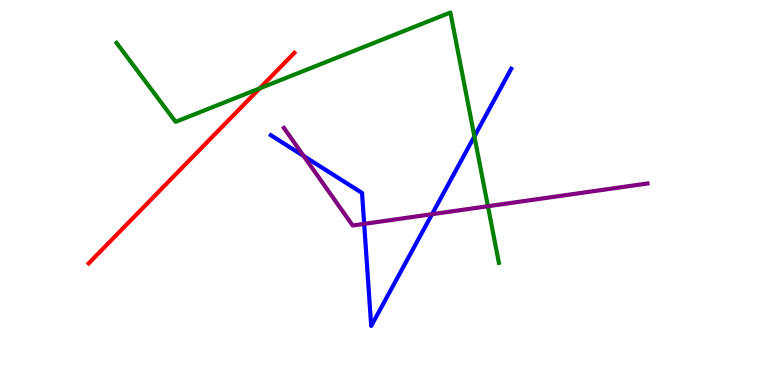[{'lines': ['blue', 'red'], 'intersections': []}, {'lines': ['green', 'red'], 'intersections': [{'x': 3.35, 'y': 7.7}]}, {'lines': ['purple', 'red'], 'intersections': []}, {'lines': ['blue', 'green'], 'intersections': [{'x': 6.12, 'y': 6.46}]}, {'lines': ['blue', 'purple'], 'intersections': [{'x': 3.92, 'y': 5.95}, {'x': 4.7, 'y': 4.19}, {'x': 5.57, 'y': 4.44}]}, {'lines': ['green', 'purple'], 'intersections': [{'x': 6.3, 'y': 4.64}]}]